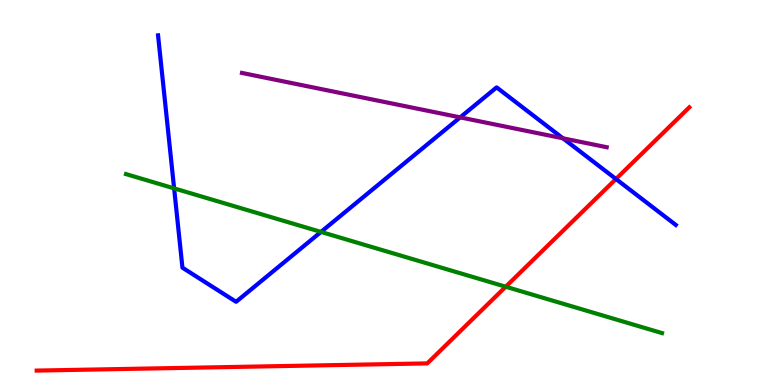[{'lines': ['blue', 'red'], 'intersections': [{'x': 7.95, 'y': 5.35}]}, {'lines': ['green', 'red'], 'intersections': [{'x': 6.53, 'y': 2.55}]}, {'lines': ['purple', 'red'], 'intersections': []}, {'lines': ['blue', 'green'], 'intersections': [{'x': 2.25, 'y': 5.11}, {'x': 4.14, 'y': 3.98}]}, {'lines': ['blue', 'purple'], 'intersections': [{'x': 5.94, 'y': 6.95}, {'x': 7.26, 'y': 6.41}]}, {'lines': ['green', 'purple'], 'intersections': []}]